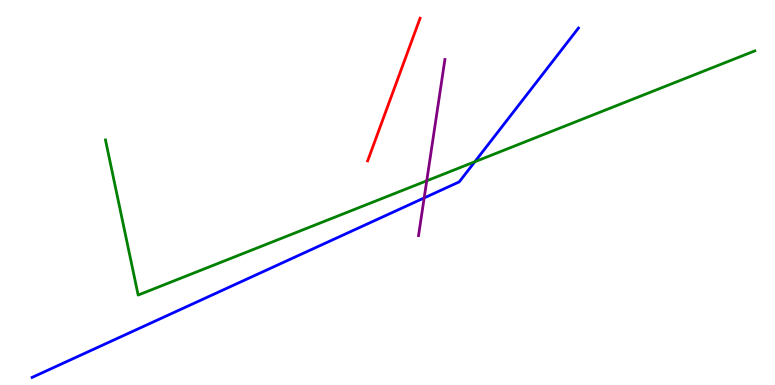[{'lines': ['blue', 'red'], 'intersections': []}, {'lines': ['green', 'red'], 'intersections': []}, {'lines': ['purple', 'red'], 'intersections': []}, {'lines': ['blue', 'green'], 'intersections': [{'x': 6.13, 'y': 5.8}]}, {'lines': ['blue', 'purple'], 'intersections': [{'x': 5.47, 'y': 4.86}]}, {'lines': ['green', 'purple'], 'intersections': [{'x': 5.51, 'y': 5.3}]}]